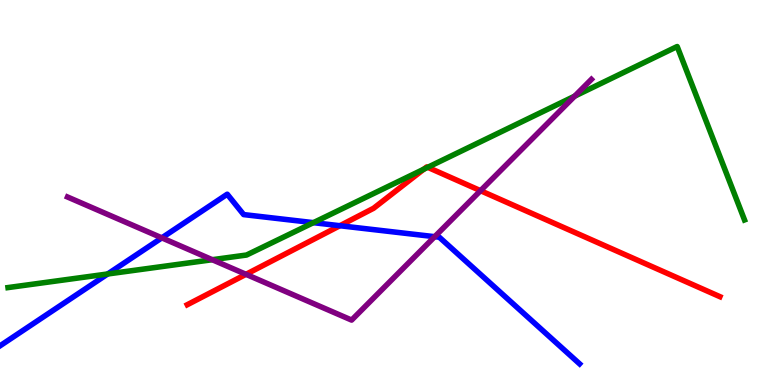[{'lines': ['blue', 'red'], 'intersections': [{'x': 4.39, 'y': 4.14}]}, {'lines': ['green', 'red'], 'intersections': [{'x': 5.47, 'y': 5.61}, {'x': 5.52, 'y': 5.65}]}, {'lines': ['purple', 'red'], 'intersections': [{'x': 3.17, 'y': 2.87}, {'x': 6.2, 'y': 5.05}]}, {'lines': ['blue', 'green'], 'intersections': [{'x': 1.39, 'y': 2.88}, {'x': 4.04, 'y': 4.22}]}, {'lines': ['blue', 'purple'], 'intersections': [{'x': 2.09, 'y': 3.82}, {'x': 5.61, 'y': 3.85}]}, {'lines': ['green', 'purple'], 'intersections': [{'x': 2.74, 'y': 3.25}, {'x': 7.42, 'y': 7.5}]}]